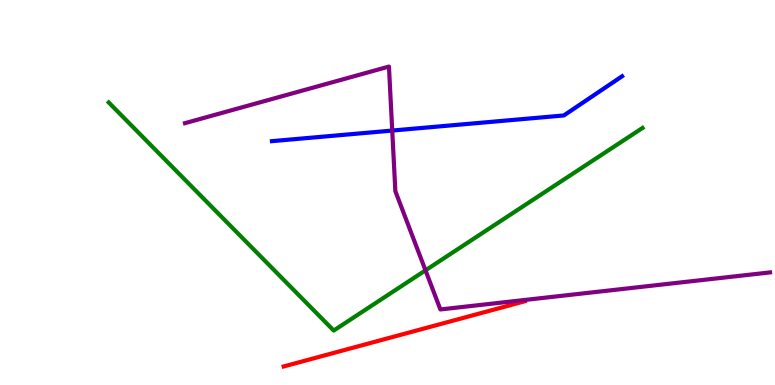[{'lines': ['blue', 'red'], 'intersections': []}, {'lines': ['green', 'red'], 'intersections': []}, {'lines': ['purple', 'red'], 'intersections': []}, {'lines': ['blue', 'green'], 'intersections': []}, {'lines': ['blue', 'purple'], 'intersections': [{'x': 5.06, 'y': 6.61}]}, {'lines': ['green', 'purple'], 'intersections': [{'x': 5.49, 'y': 2.98}]}]